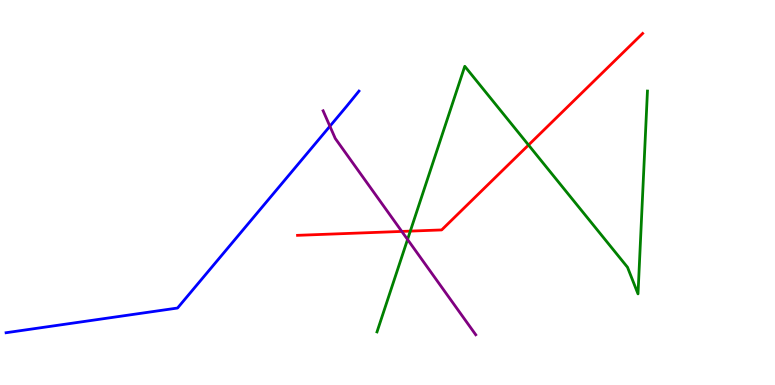[{'lines': ['blue', 'red'], 'intersections': []}, {'lines': ['green', 'red'], 'intersections': [{'x': 5.29, 'y': 4.0}, {'x': 6.82, 'y': 6.23}]}, {'lines': ['purple', 'red'], 'intersections': [{'x': 5.18, 'y': 3.99}]}, {'lines': ['blue', 'green'], 'intersections': []}, {'lines': ['blue', 'purple'], 'intersections': [{'x': 4.26, 'y': 6.72}]}, {'lines': ['green', 'purple'], 'intersections': [{'x': 5.26, 'y': 3.78}]}]